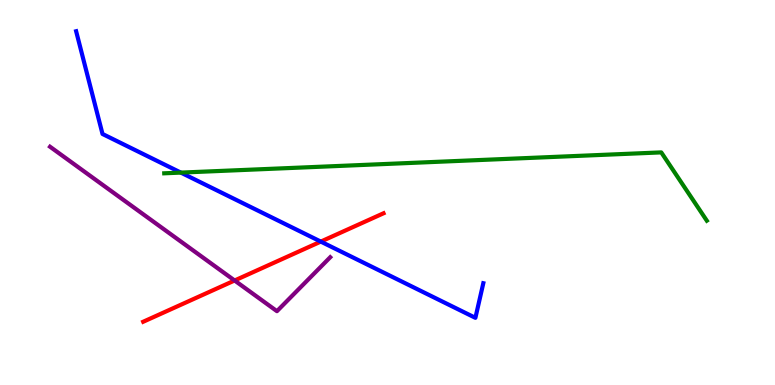[{'lines': ['blue', 'red'], 'intersections': [{'x': 4.14, 'y': 3.72}]}, {'lines': ['green', 'red'], 'intersections': []}, {'lines': ['purple', 'red'], 'intersections': [{'x': 3.03, 'y': 2.71}]}, {'lines': ['blue', 'green'], 'intersections': [{'x': 2.33, 'y': 5.52}]}, {'lines': ['blue', 'purple'], 'intersections': []}, {'lines': ['green', 'purple'], 'intersections': []}]